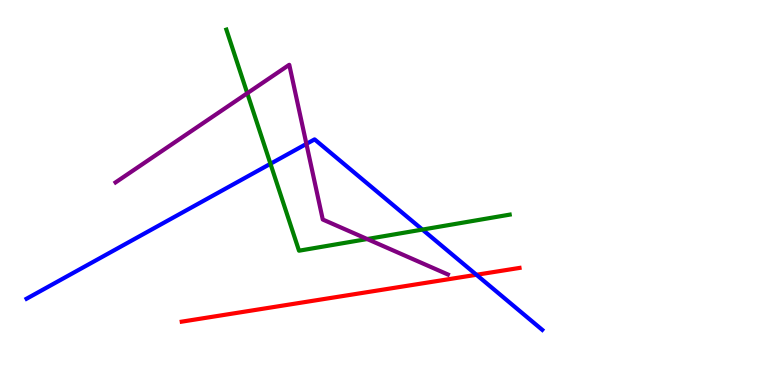[{'lines': ['blue', 'red'], 'intersections': [{'x': 6.15, 'y': 2.86}]}, {'lines': ['green', 'red'], 'intersections': []}, {'lines': ['purple', 'red'], 'intersections': []}, {'lines': ['blue', 'green'], 'intersections': [{'x': 3.49, 'y': 5.75}, {'x': 5.45, 'y': 4.04}]}, {'lines': ['blue', 'purple'], 'intersections': [{'x': 3.95, 'y': 6.26}]}, {'lines': ['green', 'purple'], 'intersections': [{'x': 3.19, 'y': 7.58}, {'x': 4.74, 'y': 3.79}]}]